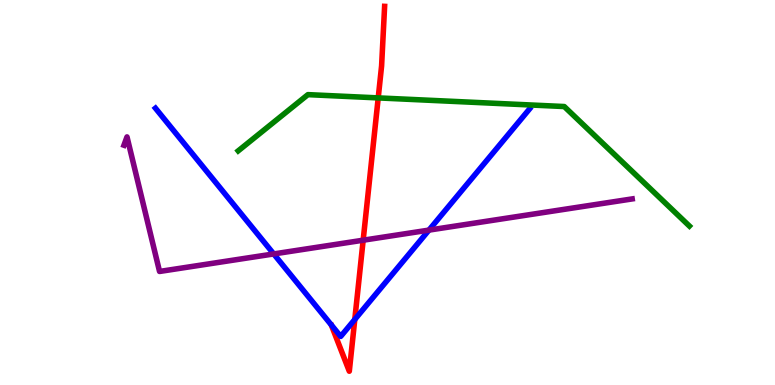[{'lines': ['blue', 'red'], 'intersections': [{'x': 4.58, 'y': 1.7}]}, {'lines': ['green', 'red'], 'intersections': [{'x': 4.88, 'y': 7.46}]}, {'lines': ['purple', 'red'], 'intersections': [{'x': 4.69, 'y': 3.76}]}, {'lines': ['blue', 'green'], 'intersections': []}, {'lines': ['blue', 'purple'], 'intersections': [{'x': 3.53, 'y': 3.4}, {'x': 5.53, 'y': 4.02}]}, {'lines': ['green', 'purple'], 'intersections': []}]